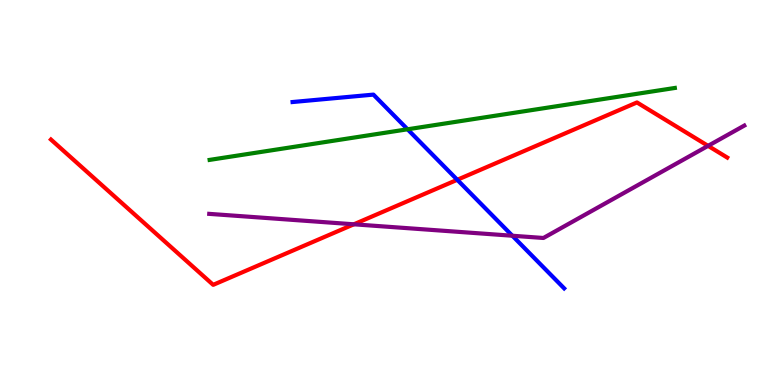[{'lines': ['blue', 'red'], 'intersections': [{'x': 5.9, 'y': 5.33}]}, {'lines': ['green', 'red'], 'intersections': []}, {'lines': ['purple', 'red'], 'intersections': [{'x': 4.57, 'y': 4.17}, {'x': 9.14, 'y': 6.21}]}, {'lines': ['blue', 'green'], 'intersections': [{'x': 5.26, 'y': 6.64}]}, {'lines': ['blue', 'purple'], 'intersections': [{'x': 6.61, 'y': 3.88}]}, {'lines': ['green', 'purple'], 'intersections': []}]